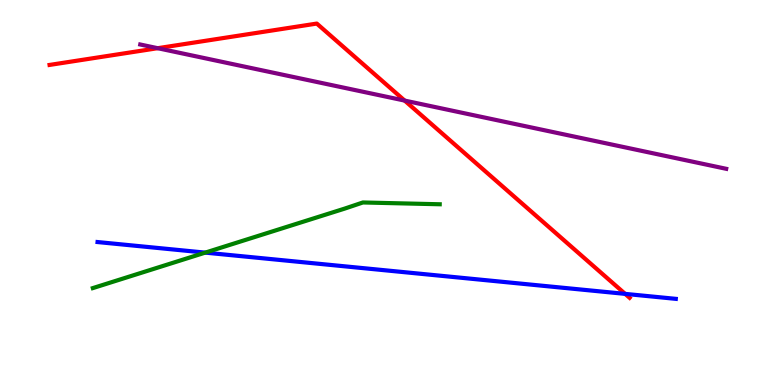[{'lines': ['blue', 'red'], 'intersections': [{'x': 8.07, 'y': 2.37}]}, {'lines': ['green', 'red'], 'intersections': []}, {'lines': ['purple', 'red'], 'intersections': [{'x': 2.03, 'y': 8.75}, {'x': 5.22, 'y': 7.39}]}, {'lines': ['blue', 'green'], 'intersections': [{'x': 2.65, 'y': 3.44}]}, {'lines': ['blue', 'purple'], 'intersections': []}, {'lines': ['green', 'purple'], 'intersections': []}]